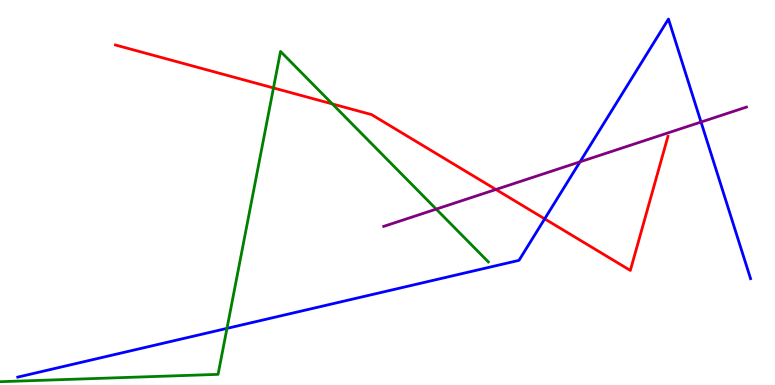[{'lines': ['blue', 'red'], 'intersections': [{'x': 7.03, 'y': 4.32}]}, {'lines': ['green', 'red'], 'intersections': [{'x': 3.53, 'y': 7.72}, {'x': 4.29, 'y': 7.3}]}, {'lines': ['purple', 'red'], 'intersections': [{'x': 6.4, 'y': 5.08}]}, {'lines': ['blue', 'green'], 'intersections': [{'x': 2.93, 'y': 1.47}]}, {'lines': ['blue', 'purple'], 'intersections': [{'x': 7.48, 'y': 5.8}, {'x': 9.05, 'y': 6.83}]}, {'lines': ['green', 'purple'], 'intersections': [{'x': 5.63, 'y': 4.57}]}]